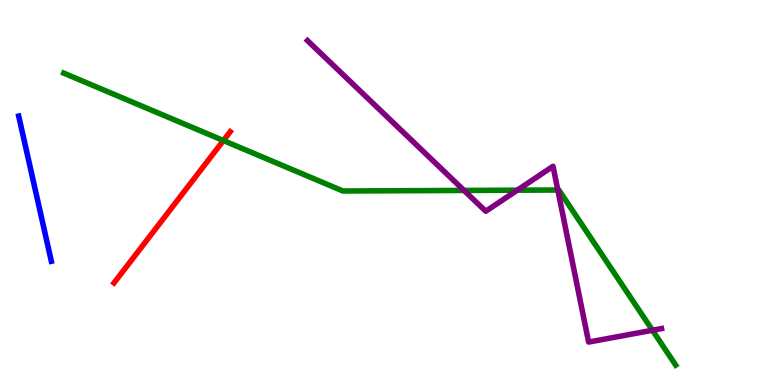[{'lines': ['blue', 'red'], 'intersections': []}, {'lines': ['green', 'red'], 'intersections': [{'x': 2.88, 'y': 6.35}]}, {'lines': ['purple', 'red'], 'intersections': []}, {'lines': ['blue', 'green'], 'intersections': []}, {'lines': ['blue', 'purple'], 'intersections': []}, {'lines': ['green', 'purple'], 'intersections': [{'x': 5.99, 'y': 5.05}, {'x': 6.67, 'y': 5.06}, {'x': 7.2, 'y': 5.06}, {'x': 8.42, 'y': 1.42}]}]